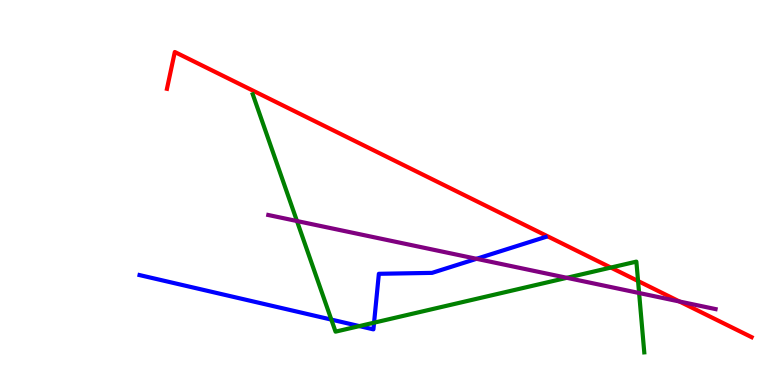[{'lines': ['blue', 'red'], 'intersections': []}, {'lines': ['green', 'red'], 'intersections': [{'x': 7.88, 'y': 3.05}, {'x': 8.23, 'y': 2.7}]}, {'lines': ['purple', 'red'], 'intersections': [{'x': 8.77, 'y': 2.17}]}, {'lines': ['blue', 'green'], 'intersections': [{'x': 4.28, 'y': 1.7}, {'x': 4.64, 'y': 1.53}, {'x': 4.83, 'y': 1.62}]}, {'lines': ['blue', 'purple'], 'intersections': [{'x': 6.15, 'y': 3.28}]}, {'lines': ['green', 'purple'], 'intersections': [{'x': 3.83, 'y': 4.26}, {'x': 7.31, 'y': 2.78}, {'x': 8.25, 'y': 2.39}]}]